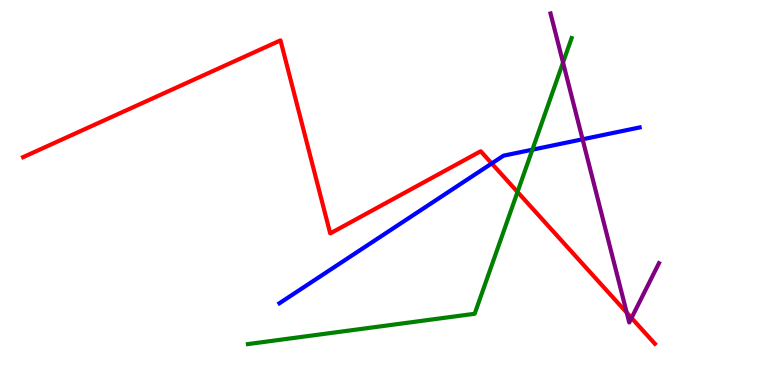[{'lines': ['blue', 'red'], 'intersections': [{'x': 6.34, 'y': 5.75}]}, {'lines': ['green', 'red'], 'intersections': [{'x': 6.68, 'y': 5.01}]}, {'lines': ['purple', 'red'], 'intersections': [{'x': 8.09, 'y': 1.88}, {'x': 8.15, 'y': 1.74}]}, {'lines': ['blue', 'green'], 'intersections': [{'x': 6.87, 'y': 6.11}]}, {'lines': ['blue', 'purple'], 'intersections': [{'x': 7.52, 'y': 6.38}]}, {'lines': ['green', 'purple'], 'intersections': [{'x': 7.26, 'y': 8.38}]}]